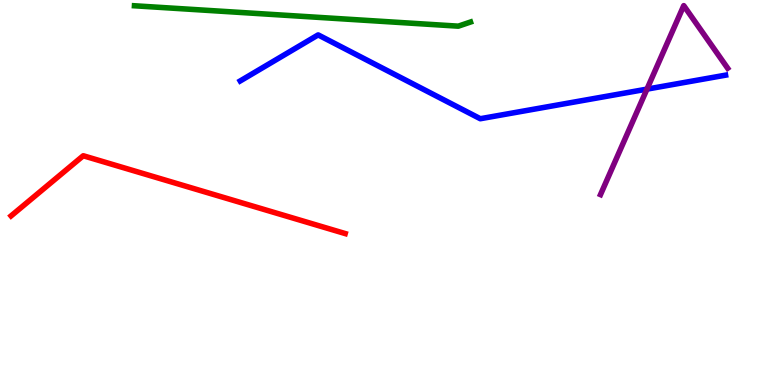[{'lines': ['blue', 'red'], 'intersections': []}, {'lines': ['green', 'red'], 'intersections': []}, {'lines': ['purple', 'red'], 'intersections': []}, {'lines': ['blue', 'green'], 'intersections': []}, {'lines': ['blue', 'purple'], 'intersections': [{'x': 8.35, 'y': 7.69}]}, {'lines': ['green', 'purple'], 'intersections': []}]